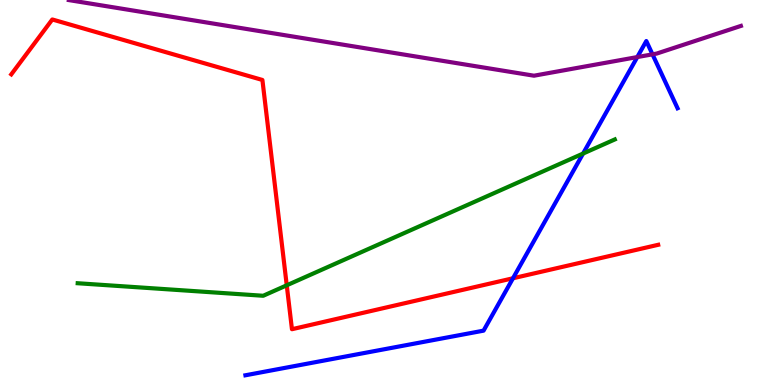[{'lines': ['blue', 'red'], 'intersections': [{'x': 6.62, 'y': 2.77}]}, {'lines': ['green', 'red'], 'intersections': [{'x': 3.7, 'y': 2.59}]}, {'lines': ['purple', 'red'], 'intersections': []}, {'lines': ['blue', 'green'], 'intersections': [{'x': 7.52, 'y': 6.01}]}, {'lines': ['blue', 'purple'], 'intersections': [{'x': 8.22, 'y': 8.52}, {'x': 8.42, 'y': 8.59}]}, {'lines': ['green', 'purple'], 'intersections': []}]